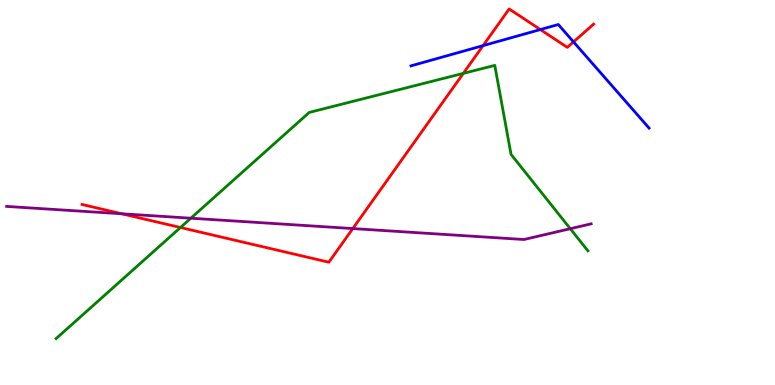[{'lines': ['blue', 'red'], 'intersections': [{'x': 6.23, 'y': 8.81}, {'x': 6.97, 'y': 9.23}, {'x': 7.4, 'y': 8.91}]}, {'lines': ['green', 'red'], 'intersections': [{'x': 2.33, 'y': 4.09}, {'x': 5.98, 'y': 8.09}]}, {'lines': ['purple', 'red'], 'intersections': [{'x': 1.57, 'y': 4.45}, {'x': 4.55, 'y': 4.06}]}, {'lines': ['blue', 'green'], 'intersections': []}, {'lines': ['blue', 'purple'], 'intersections': []}, {'lines': ['green', 'purple'], 'intersections': [{'x': 2.46, 'y': 4.33}, {'x': 7.36, 'y': 4.06}]}]